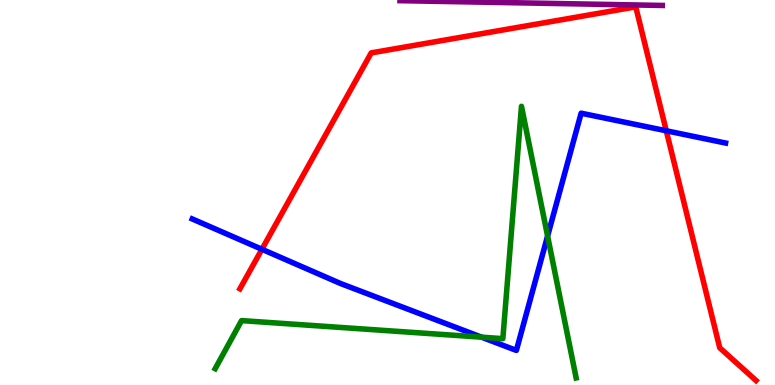[{'lines': ['blue', 'red'], 'intersections': [{'x': 3.38, 'y': 3.53}, {'x': 8.6, 'y': 6.6}]}, {'lines': ['green', 'red'], 'intersections': []}, {'lines': ['purple', 'red'], 'intersections': []}, {'lines': ['blue', 'green'], 'intersections': [{'x': 6.21, 'y': 1.24}, {'x': 7.07, 'y': 3.87}]}, {'lines': ['blue', 'purple'], 'intersections': []}, {'lines': ['green', 'purple'], 'intersections': []}]